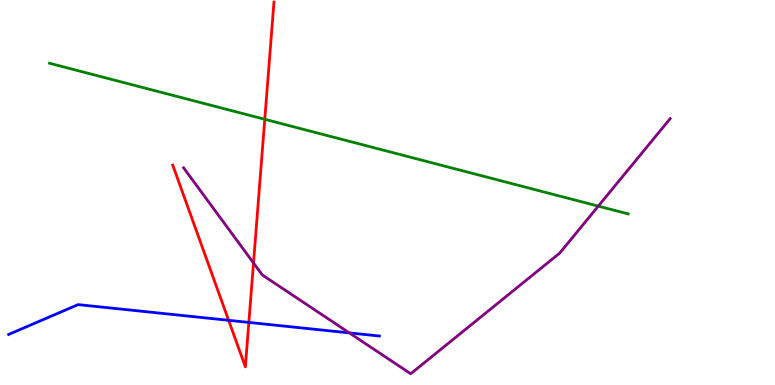[{'lines': ['blue', 'red'], 'intersections': [{'x': 2.95, 'y': 1.68}, {'x': 3.21, 'y': 1.63}]}, {'lines': ['green', 'red'], 'intersections': [{'x': 3.42, 'y': 6.9}]}, {'lines': ['purple', 'red'], 'intersections': [{'x': 3.27, 'y': 3.17}]}, {'lines': ['blue', 'green'], 'intersections': []}, {'lines': ['blue', 'purple'], 'intersections': [{'x': 4.51, 'y': 1.35}]}, {'lines': ['green', 'purple'], 'intersections': [{'x': 7.72, 'y': 4.65}]}]